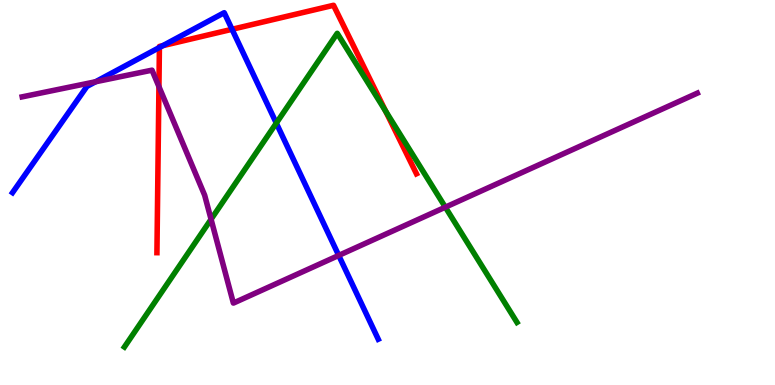[{'lines': ['blue', 'red'], 'intersections': [{'x': 2.06, 'y': 8.77}, {'x': 2.1, 'y': 8.81}, {'x': 2.99, 'y': 9.24}]}, {'lines': ['green', 'red'], 'intersections': [{'x': 4.98, 'y': 7.11}]}, {'lines': ['purple', 'red'], 'intersections': [{'x': 2.05, 'y': 7.75}]}, {'lines': ['blue', 'green'], 'intersections': [{'x': 3.57, 'y': 6.8}]}, {'lines': ['blue', 'purple'], 'intersections': [{'x': 1.23, 'y': 7.88}, {'x': 4.37, 'y': 3.37}]}, {'lines': ['green', 'purple'], 'intersections': [{'x': 2.72, 'y': 4.3}, {'x': 5.75, 'y': 4.62}]}]